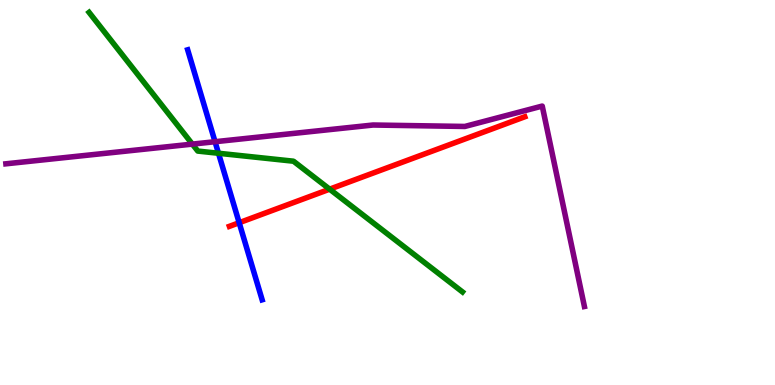[{'lines': ['blue', 'red'], 'intersections': [{'x': 3.09, 'y': 4.21}]}, {'lines': ['green', 'red'], 'intersections': [{'x': 4.25, 'y': 5.09}]}, {'lines': ['purple', 'red'], 'intersections': []}, {'lines': ['blue', 'green'], 'intersections': [{'x': 2.82, 'y': 6.02}]}, {'lines': ['blue', 'purple'], 'intersections': [{'x': 2.77, 'y': 6.32}]}, {'lines': ['green', 'purple'], 'intersections': [{'x': 2.48, 'y': 6.26}]}]